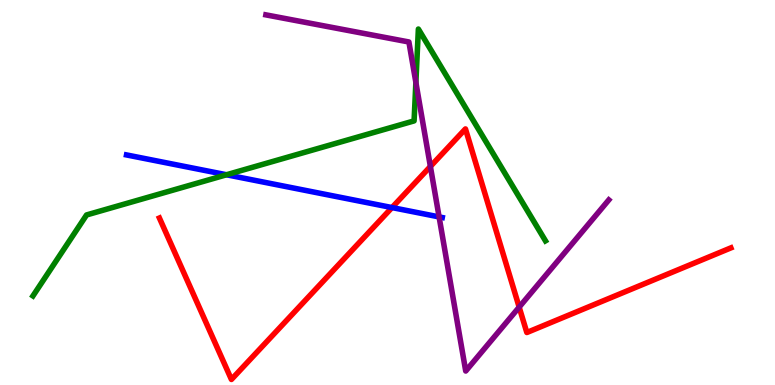[{'lines': ['blue', 'red'], 'intersections': [{'x': 5.06, 'y': 4.61}]}, {'lines': ['green', 'red'], 'intersections': []}, {'lines': ['purple', 'red'], 'intersections': [{'x': 5.55, 'y': 5.68}, {'x': 6.7, 'y': 2.02}]}, {'lines': ['blue', 'green'], 'intersections': [{'x': 2.92, 'y': 5.46}]}, {'lines': ['blue', 'purple'], 'intersections': [{'x': 5.67, 'y': 4.37}]}, {'lines': ['green', 'purple'], 'intersections': [{'x': 5.37, 'y': 7.86}]}]